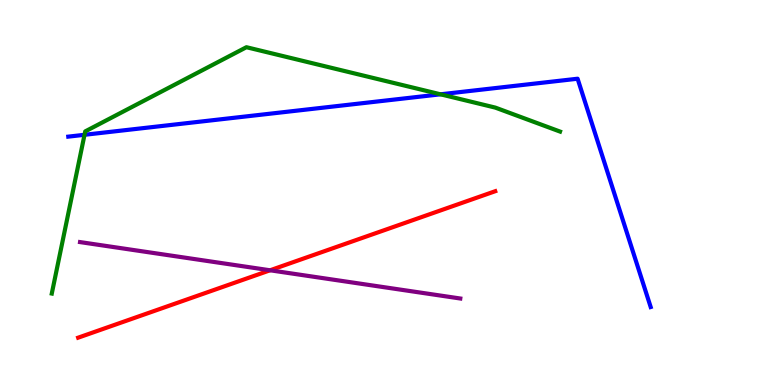[{'lines': ['blue', 'red'], 'intersections': []}, {'lines': ['green', 'red'], 'intersections': []}, {'lines': ['purple', 'red'], 'intersections': [{'x': 3.48, 'y': 2.98}]}, {'lines': ['blue', 'green'], 'intersections': [{'x': 1.09, 'y': 6.5}, {'x': 5.68, 'y': 7.55}]}, {'lines': ['blue', 'purple'], 'intersections': []}, {'lines': ['green', 'purple'], 'intersections': []}]